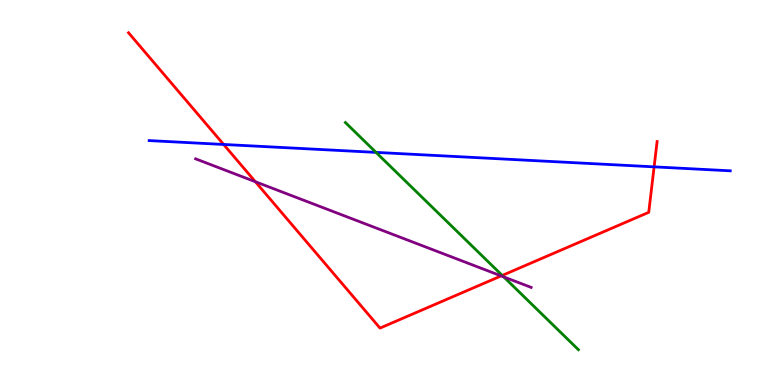[{'lines': ['blue', 'red'], 'intersections': [{'x': 2.89, 'y': 6.25}, {'x': 8.44, 'y': 5.67}]}, {'lines': ['green', 'red'], 'intersections': [{'x': 6.48, 'y': 2.85}]}, {'lines': ['purple', 'red'], 'intersections': [{'x': 3.3, 'y': 5.28}, {'x': 6.47, 'y': 2.83}]}, {'lines': ['blue', 'green'], 'intersections': [{'x': 4.85, 'y': 6.04}]}, {'lines': ['blue', 'purple'], 'intersections': []}, {'lines': ['green', 'purple'], 'intersections': [{'x': 6.5, 'y': 2.81}]}]